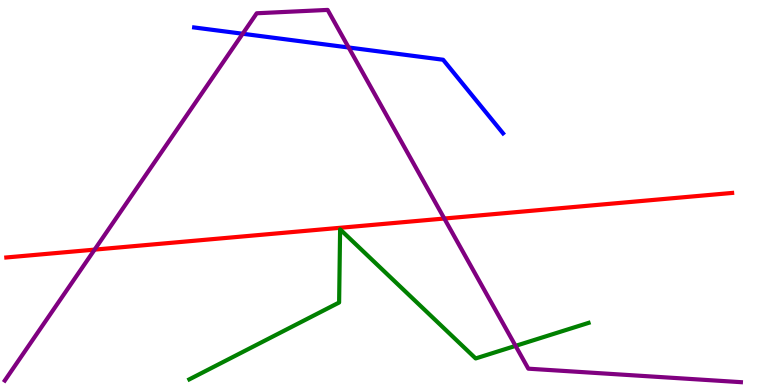[{'lines': ['blue', 'red'], 'intersections': []}, {'lines': ['green', 'red'], 'intersections': []}, {'lines': ['purple', 'red'], 'intersections': [{'x': 1.22, 'y': 3.52}, {'x': 5.73, 'y': 4.32}]}, {'lines': ['blue', 'green'], 'intersections': []}, {'lines': ['blue', 'purple'], 'intersections': [{'x': 3.13, 'y': 9.12}, {'x': 4.5, 'y': 8.77}]}, {'lines': ['green', 'purple'], 'intersections': [{'x': 6.65, 'y': 1.02}]}]